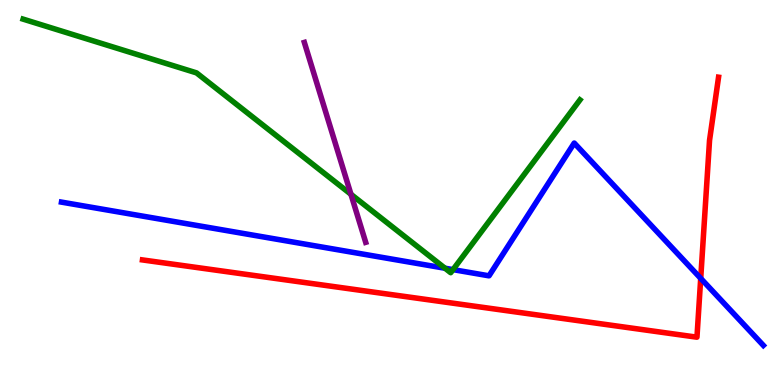[{'lines': ['blue', 'red'], 'intersections': [{'x': 9.04, 'y': 2.77}]}, {'lines': ['green', 'red'], 'intersections': []}, {'lines': ['purple', 'red'], 'intersections': []}, {'lines': ['blue', 'green'], 'intersections': [{'x': 5.74, 'y': 3.03}, {'x': 5.85, 'y': 3.0}]}, {'lines': ['blue', 'purple'], 'intersections': []}, {'lines': ['green', 'purple'], 'intersections': [{'x': 4.53, 'y': 4.95}]}]